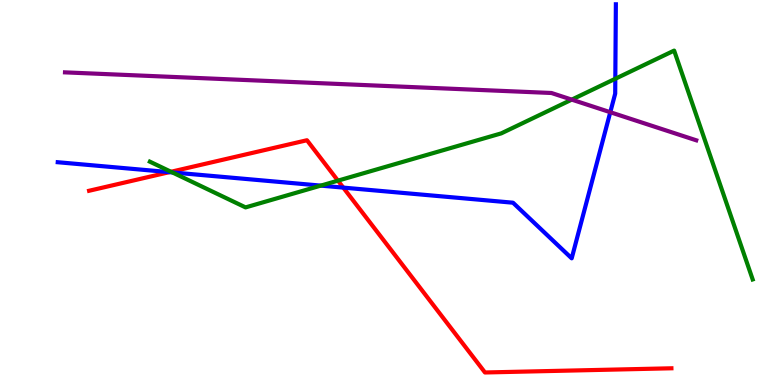[{'lines': ['blue', 'red'], 'intersections': [{'x': 2.19, 'y': 5.53}, {'x': 4.43, 'y': 5.13}]}, {'lines': ['green', 'red'], 'intersections': [{'x': 2.21, 'y': 5.54}, {'x': 4.36, 'y': 5.31}]}, {'lines': ['purple', 'red'], 'intersections': []}, {'lines': ['blue', 'green'], 'intersections': [{'x': 2.22, 'y': 5.52}, {'x': 4.14, 'y': 5.18}, {'x': 7.94, 'y': 7.95}]}, {'lines': ['blue', 'purple'], 'intersections': [{'x': 7.87, 'y': 7.09}]}, {'lines': ['green', 'purple'], 'intersections': [{'x': 7.38, 'y': 7.41}]}]